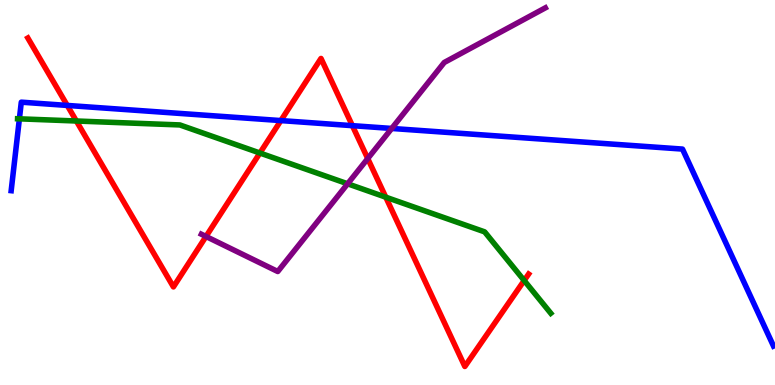[{'lines': ['blue', 'red'], 'intersections': [{'x': 0.868, 'y': 7.26}, {'x': 3.62, 'y': 6.87}, {'x': 4.55, 'y': 6.74}]}, {'lines': ['green', 'red'], 'intersections': [{'x': 0.985, 'y': 6.86}, {'x': 3.35, 'y': 6.03}, {'x': 4.98, 'y': 4.88}, {'x': 6.76, 'y': 2.71}]}, {'lines': ['purple', 'red'], 'intersections': [{'x': 2.66, 'y': 3.86}, {'x': 4.75, 'y': 5.88}]}, {'lines': ['blue', 'green'], 'intersections': [{'x': 0.25, 'y': 6.91}]}, {'lines': ['blue', 'purple'], 'intersections': [{'x': 5.05, 'y': 6.66}]}, {'lines': ['green', 'purple'], 'intersections': [{'x': 4.49, 'y': 5.23}]}]